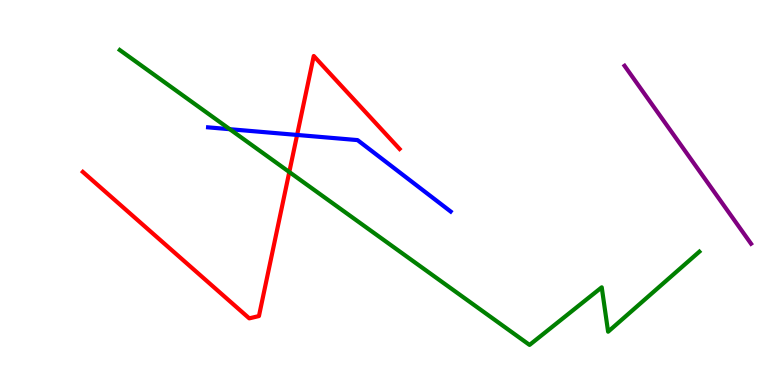[{'lines': ['blue', 'red'], 'intersections': [{'x': 3.83, 'y': 6.49}]}, {'lines': ['green', 'red'], 'intersections': [{'x': 3.73, 'y': 5.53}]}, {'lines': ['purple', 'red'], 'intersections': []}, {'lines': ['blue', 'green'], 'intersections': [{'x': 2.96, 'y': 6.64}]}, {'lines': ['blue', 'purple'], 'intersections': []}, {'lines': ['green', 'purple'], 'intersections': []}]